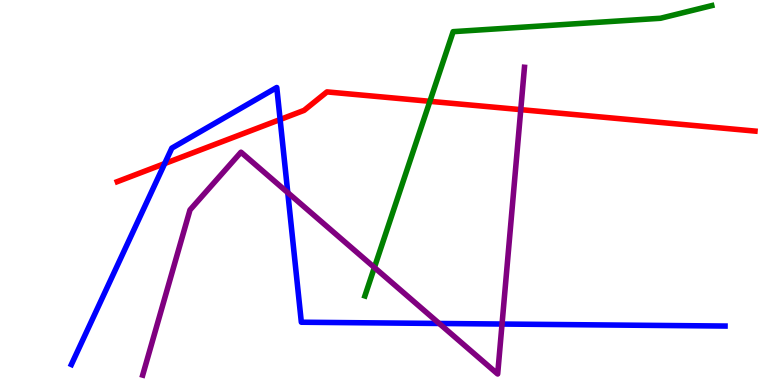[{'lines': ['blue', 'red'], 'intersections': [{'x': 2.12, 'y': 5.75}, {'x': 3.61, 'y': 6.9}]}, {'lines': ['green', 'red'], 'intersections': [{'x': 5.55, 'y': 7.37}]}, {'lines': ['purple', 'red'], 'intersections': [{'x': 6.72, 'y': 7.15}]}, {'lines': ['blue', 'green'], 'intersections': []}, {'lines': ['blue', 'purple'], 'intersections': [{'x': 3.71, 'y': 5.0}, {'x': 5.67, 'y': 1.6}, {'x': 6.48, 'y': 1.58}]}, {'lines': ['green', 'purple'], 'intersections': [{'x': 4.83, 'y': 3.05}]}]